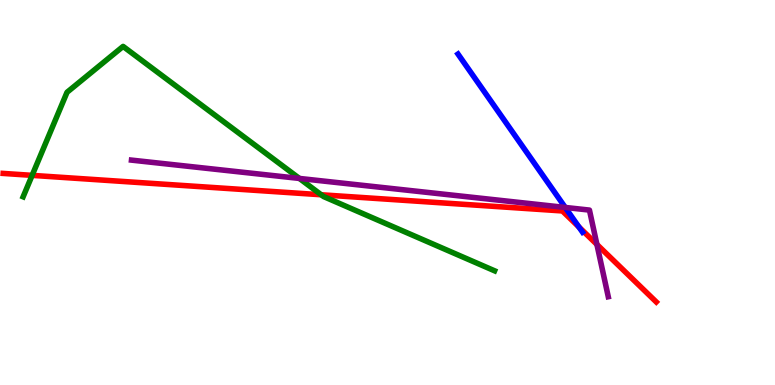[{'lines': ['blue', 'red'], 'intersections': [{'x': 7.47, 'y': 4.1}]}, {'lines': ['green', 'red'], 'intersections': [{'x': 0.415, 'y': 5.45}, {'x': 4.14, 'y': 4.94}]}, {'lines': ['purple', 'red'], 'intersections': [{'x': 7.7, 'y': 3.65}]}, {'lines': ['blue', 'green'], 'intersections': []}, {'lines': ['blue', 'purple'], 'intersections': [{'x': 7.29, 'y': 4.61}]}, {'lines': ['green', 'purple'], 'intersections': [{'x': 3.86, 'y': 5.37}]}]